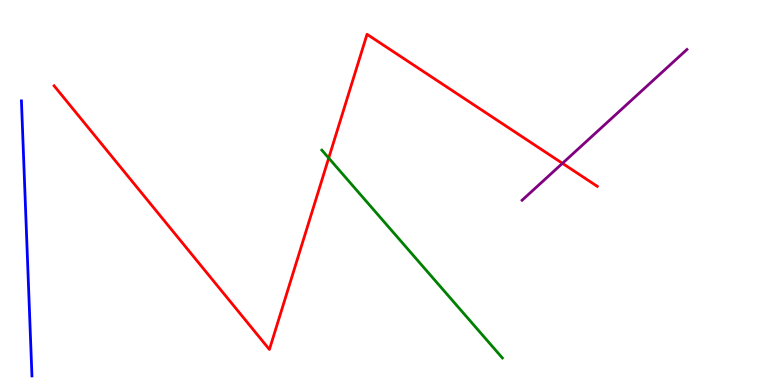[{'lines': ['blue', 'red'], 'intersections': []}, {'lines': ['green', 'red'], 'intersections': [{'x': 4.24, 'y': 5.89}]}, {'lines': ['purple', 'red'], 'intersections': [{'x': 7.26, 'y': 5.76}]}, {'lines': ['blue', 'green'], 'intersections': []}, {'lines': ['blue', 'purple'], 'intersections': []}, {'lines': ['green', 'purple'], 'intersections': []}]